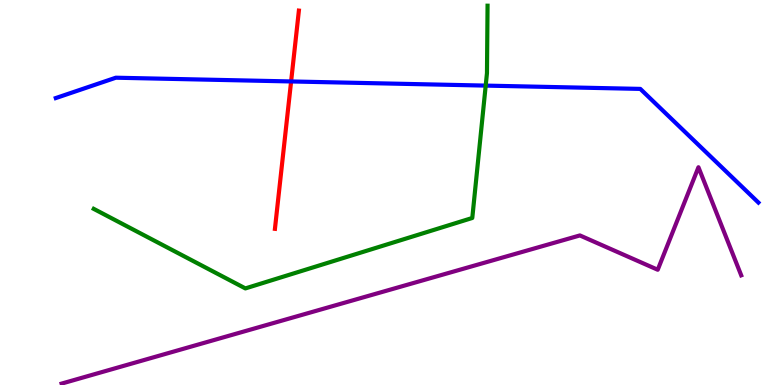[{'lines': ['blue', 'red'], 'intersections': [{'x': 3.76, 'y': 7.88}]}, {'lines': ['green', 'red'], 'intersections': []}, {'lines': ['purple', 'red'], 'intersections': []}, {'lines': ['blue', 'green'], 'intersections': [{'x': 6.27, 'y': 7.78}]}, {'lines': ['blue', 'purple'], 'intersections': []}, {'lines': ['green', 'purple'], 'intersections': []}]